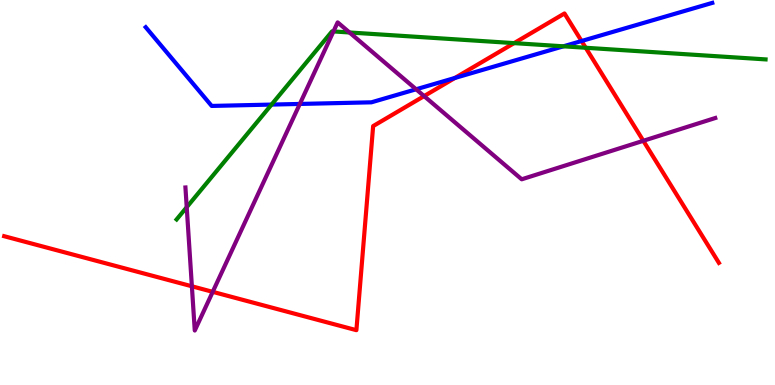[{'lines': ['blue', 'red'], 'intersections': [{'x': 5.87, 'y': 7.98}, {'x': 7.5, 'y': 8.93}]}, {'lines': ['green', 'red'], 'intersections': [{'x': 6.63, 'y': 8.88}, {'x': 7.56, 'y': 8.76}]}, {'lines': ['purple', 'red'], 'intersections': [{'x': 2.48, 'y': 2.56}, {'x': 2.74, 'y': 2.42}, {'x': 5.47, 'y': 7.5}, {'x': 8.3, 'y': 6.34}]}, {'lines': ['blue', 'green'], 'intersections': [{'x': 3.5, 'y': 7.28}, {'x': 7.27, 'y': 8.8}]}, {'lines': ['blue', 'purple'], 'intersections': [{'x': 3.87, 'y': 7.3}, {'x': 5.37, 'y': 7.68}]}, {'lines': ['green', 'purple'], 'intersections': [{'x': 2.41, 'y': 4.62}, {'x': 4.3, 'y': 9.18}, {'x': 4.51, 'y': 9.16}]}]